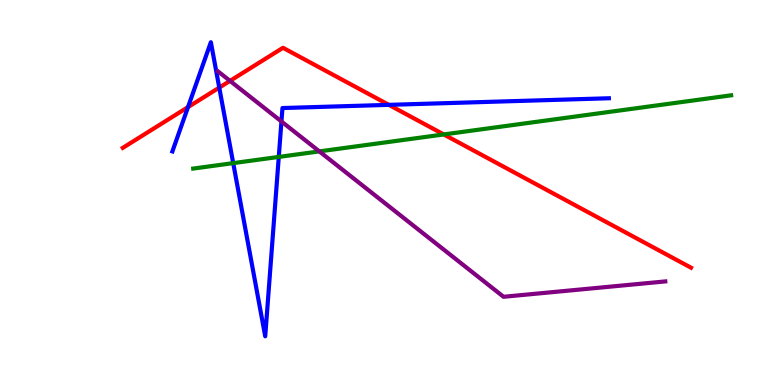[{'lines': ['blue', 'red'], 'intersections': [{'x': 2.43, 'y': 7.22}, {'x': 2.83, 'y': 7.72}, {'x': 5.02, 'y': 7.28}]}, {'lines': ['green', 'red'], 'intersections': [{'x': 5.73, 'y': 6.51}]}, {'lines': ['purple', 'red'], 'intersections': [{'x': 2.97, 'y': 7.9}]}, {'lines': ['blue', 'green'], 'intersections': [{'x': 3.01, 'y': 5.76}, {'x': 3.6, 'y': 5.92}]}, {'lines': ['blue', 'purple'], 'intersections': [{'x': 3.63, 'y': 6.84}]}, {'lines': ['green', 'purple'], 'intersections': [{'x': 4.12, 'y': 6.07}]}]